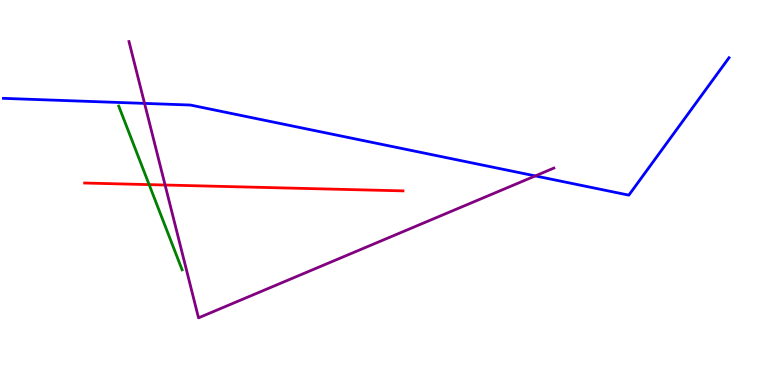[{'lines': ['blue', 'red'], 'intersections': []}, {'lines': ['green', 'red'], 'intersections': [{'x': 1.92, 'y': 5.2}]}, {'lines': ['purple', 'red'], 'intersections': [{'x': 2.13, 'y': 5.19}]}, {'lines': ['blue', 'green'], 'intersections': []}, {'lines': ['blue', 'purple'], 'intersections': [{'x': 1.87, 'y': 7.31}, {'x': 6.91, 'y': 5.43}]}, {'lines': ['green', 'purple'], 'intersections': []}]